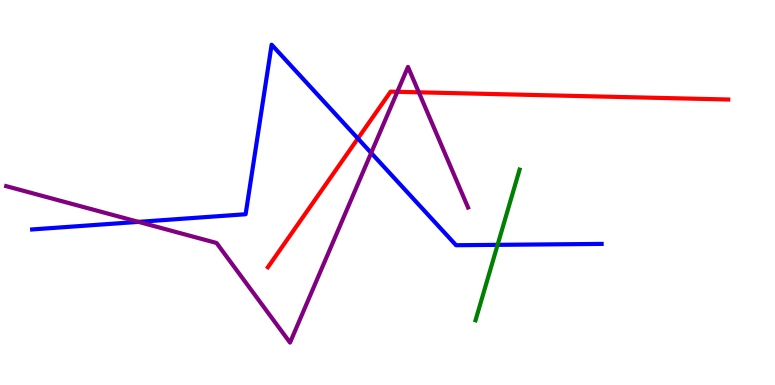[{'lines': ['blue', 'red'], 'intersections': [{'x': 4.62, 'y': 6.4}]}, {'lines': ['green', 'red'], 'intersections': []}, {'lines': ['purple', 'red'], 'intersections': [{'x': 5.13, 'y': 7.62}, {'x': 5.4, 'y': 7.6}]}, {'lines': ['blue', 'green'], 'intersections': [{'x': 6.42, 'y': 3.64}]}, {'lines': ['blue', 'purple'], 'intersections': [{'x': 1.79, 'y': 4.24}, {'x': 4.79, 'y': 6.03}]}, {'lines': ['green', 'purple'], 'intersections': []}]